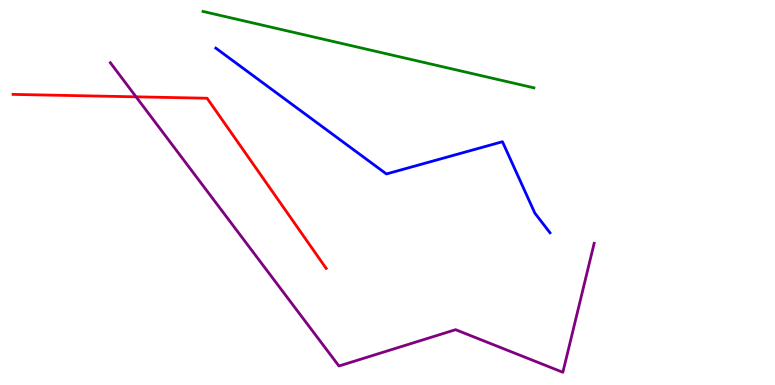[{'lines': ['blue', 'red'], 'intersections': []}, {'lines': ['green', 'red'], 'intersections': []}, {'lines': ['purple', 'red'], 'intersections': [{'x': 1.76, 'y': 7.48}]}, {'lines': ['blue', 'green'], 'intersections': []}, {'lines': ['blue', 'purple'], 'intersections': []}, {'lines': ['green', 'purple'], 'intersections': []}]